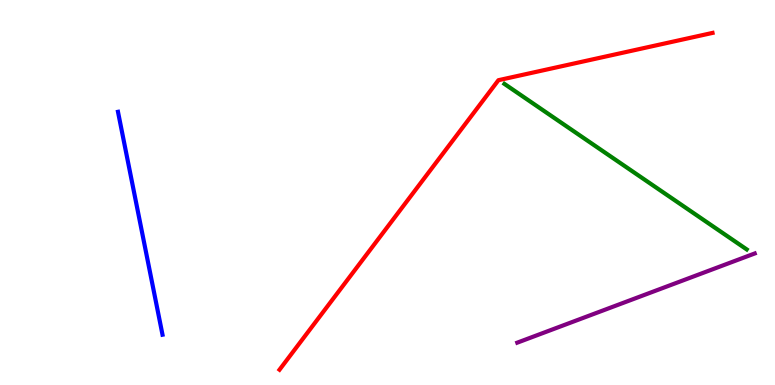[{'lines': ['blue', 'red'], 'intersections': []}, {'lines': ['green', 'red'], 'intersections': []}, {'lines': ['purple', 'red'], 'intersections': []}, {'lines': ['blue', 'green'], 'intersections': []}, {'lines': ['blue', 'purple'], 'intersections': []}, {'lines': ['green', 'purple'], 'intersections': []}]